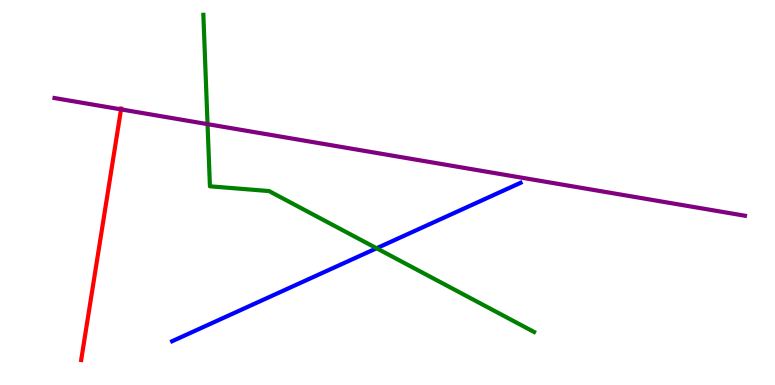[{'lines': ['blue', 'red'], 'intersections': []}, {'lines': ['green', 'red'], 'intersections': []}, {'lines': ['purple', 'red'], 'intersections': [{'x': 1.56, 'y': 7.16}]}, {'lines': ['blue', 'green'], 'intersections': [{'x': 4.86, 'y': 3.55}]}, {'lines': ['blue', 'purple'], 'intersections': []}, {'lines': ['green', 'purple'], 'intersections': [{'x': 2.68, 'y': 6.78}]}]